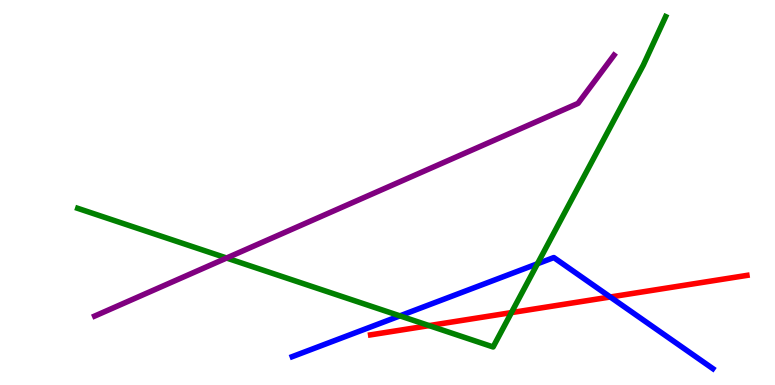[{'lines': ['blue', 'red'], 'intersections': [{'x': 7.87, 'y': 2.29}]}, {'lines': ['green', 'red'], 'intersections': [{'x': 5.54, 'y': 1.54}, {'x': 6.6, 'y': 1.88}]}, {'lines': ['purple', 'red'], 'intersections': []}, {'lines': ['blue', 'green'], 'intersections': [{'x': 5.16, 'y': 1.8}, {'x': 6.93, 'y': 3.15}]}, {'lines': ['blue', 'purple'], 'intersections': []}, {'lines': ['green', 'purple'], 'intersections': [{'x': 2.92, 'y': 3.3}]}]